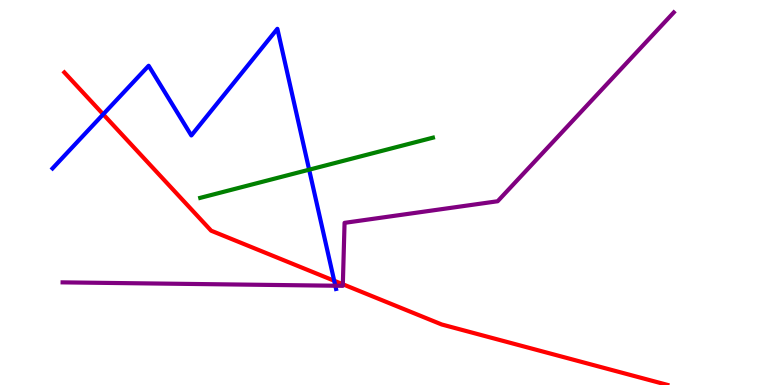[{'lines': ['blue', 'red'], 'intersections': [{'x': 1.33, 'y': 7.03}, {'x': 4.31, 'y': 2.71}]}, {'lines': ['green', 'red'], 'intersections': []}, {'lines': ['purple', 'red'], 'intersections': [{'x': 4.42, 'y': 2.62}]}, {'lines': ['blue', 'green'], 'intersections': [{'x': 3.99, 'y': 5.59}]}, {'lines': ['blue', 'purple'], 'intersections': [{'x': 4.33, 'y': 2.58}]}, {'lines': ['green', 'purple'], 'intersections': []}]